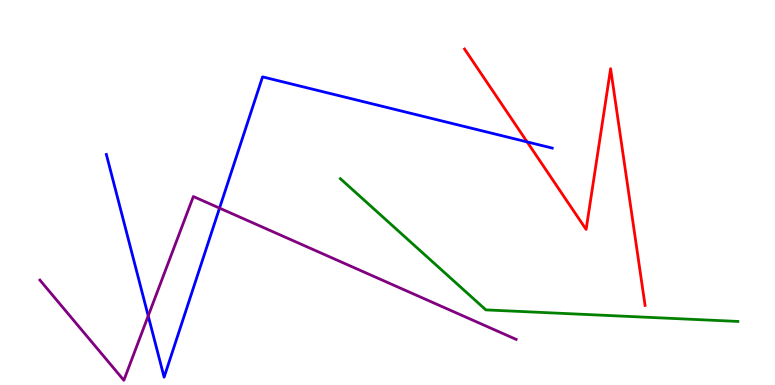[{'lines': ['blue', 'red'], 'intersections': [{'x': 6.8, 'y': 6.31}]}, {'lines': ['green', 'red'], 'intersections': []}, {'lines': ['purple', 'red'], 'intersections': []}, {'lines': ['blue', 'green'], 'intersections': []}, {'lines': ['blue', 'purple'], 'intersections': [{'x': 1.91, 'y': 1.8}, {'x': 2.83, 'y': 4.59}]}, {'lines': ['green', 'purple'], 'intersections': []}]